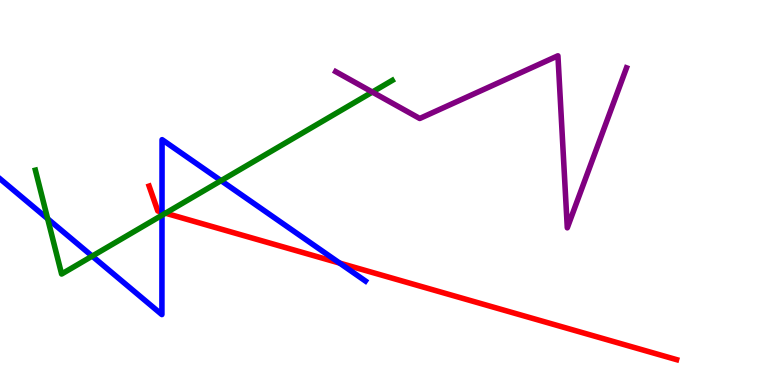[{'lines': ['blue', 'red'], 'intersections': [{'x': 2.09, 'y': 4.49}, {'x': 4.38, 'y': 3.17}]}, {'lines': ['green', 'red'], 'intersections': [{'x': 2.14, 'y': 4.46}]}, {'lines': ['purple', 'red'], 'intersections': []}, {'lines': ['blue', 'green'], 'intersections': [{'x': 0.615, 'y': 4.32}, {'x': 1.19, 'y': 3.35}, {'x': 2.09, 'y': 4.41}, {'x': 2.85, 'y': 5.31}]}, {'lines': ['blue', 'purple'], 'intersections': []}, {'lines': ['green', 'purple'], 'intersections': [{'x': 4.8, 'y': 7.61}]}]